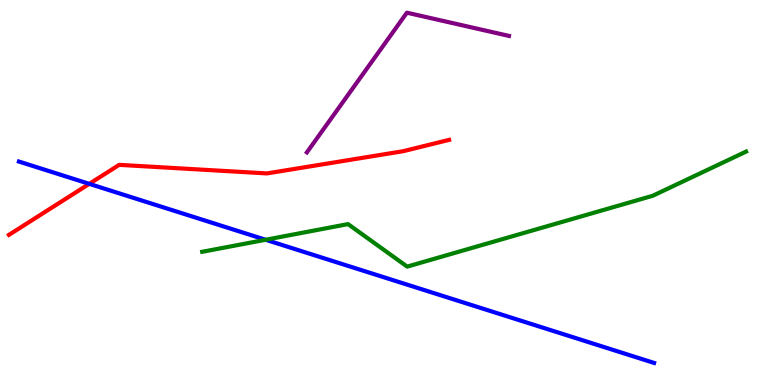[{'lines': ['blue', 'red'], 'intersections': [{'x': 1.15, 'y': 5.22}]}, {'lines': ['green', 'red'], 'intersections': []}, {'lines': ['purple', 'red'], 'intersections': []}, {'lines': ['blue', 'green'], 'intersections': [{'x': 3.43, 'y': 3.77}]}, {'lines': ['blue', 'purple'], 'intersections': []}, {'lines': ['green', 'purple'], 'intersections': []}]